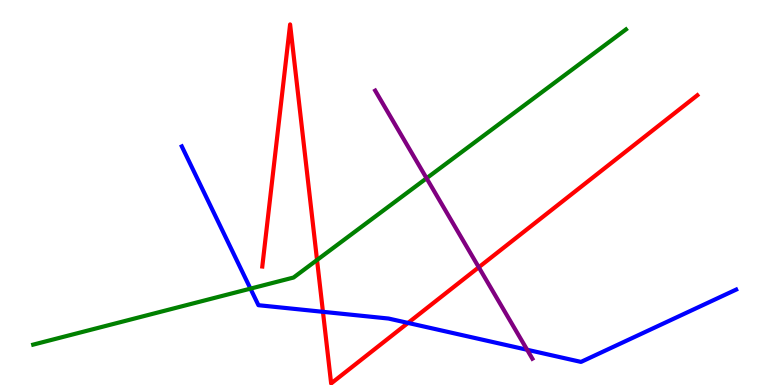[{'lines': ['blue', 'red'], 'intersections': [{'x': 4.17, 'y': 1.9}, {'x': 5.26, 'y': 1.61}]}, {'lines': ['green', 'red'], 'intersections': [{'x': 4.09, 'y': 3.25}]}, {'lines': ['purple', 'red'], 'intersections': [{'x': 6.18, 'y': 3.06}]}, {'lines': ['blue', 'green'], 'intersections': [{'x': 3.23, 'y': 2.5}]}, {'lines': ['blue', 'purple'], 'intersections': [{'x': 6.8, 'y': 0.915}]}, {'lines': ['green', 'purple'], 'intersections': [{'x': 5.5, 'y': 5.37}]}]